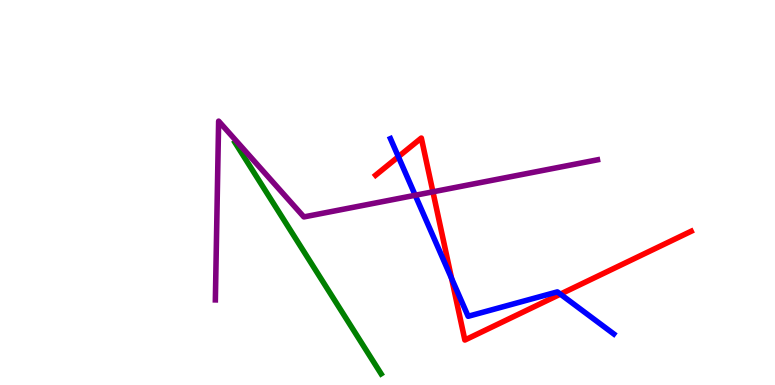[{'lines': ['blue', 'red'], 'intersections': [{'x': 5.14, 'y': 5.93}, {'x': 5.83, 'y': 2.77}, {'x': 7.23, 'y': 2.36}]}, {'lines': ['green', 'red'], 'intersections': []}, {'lines': ['purple', 'red'], 'intersections': [{'x': 5.59, 'y': 5.02}]}, {'lines': ['blue', 'green'], 'intersections': []}, {'lines': ['blue', 'purple'], 'intersections': [{'x': 5.36, 'y': 4.93}]}, {'lines': ['green', 'purple'], 'intersections': []}]